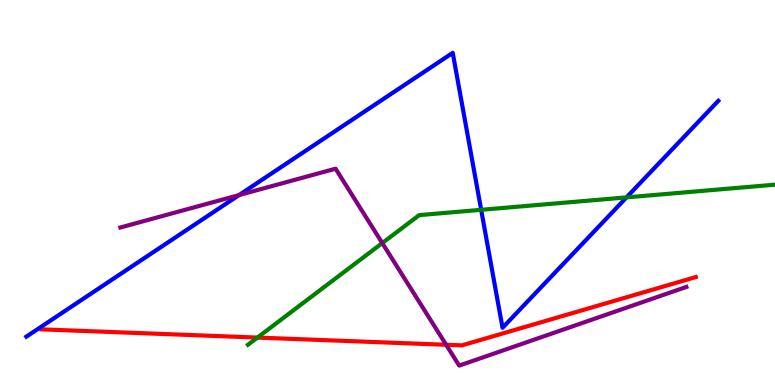[{'lines': ['blue', 'red'], 'intersections': []}, {'lines': ['green', 'red'], 'intersections': [{'x': 3.32, 'y': 1.23}]}, {'lines': ['purple', 'red'], 'intersections': [{'x': 5.76, 'y': 1.04}]}, {'lines': ['blue', 'green'], 'intersections': [{'x': 6.21, 'y': 4.55}, {'x': 8.08, 'y': 4.87}]}, {'lines': ['blue', 'purple'], 'intersections': [{'x': 3.08, 'y': 4.93}]}, {'lines': ['green', 'purple'], 'intersections': [{'x': 4.93, 'y': 3.69}]}]